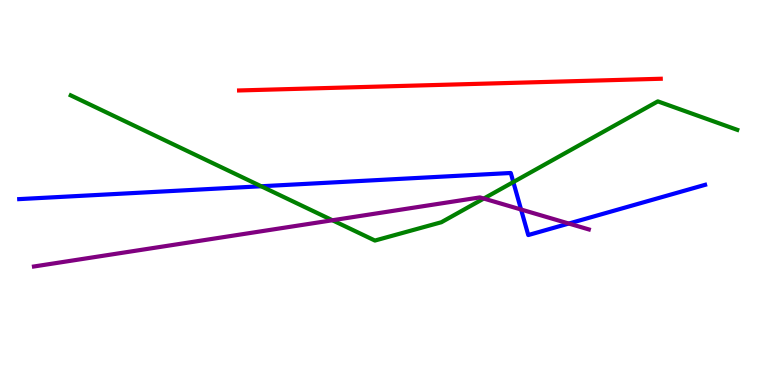[{'lines': ['blue', 'red'], 'intersections': []}, {'lines': ['green', 'red'], 'intersections': []}, {'lines': ['purple', 'red'], 'intersections': []}, {'lines': ['blue', 'green'], 'intersections': [{'x': 3.37, 'y': 5.16}, {'x': 6.62, 'y': 5.27}]}, {'lines': ['blue', 'purple'], 'intersections': [{'x': 6.72, 'y': 4.56}, {'x': 7.34, 'y': 4.19}]}, {'lines': ['green', 'purple'], 'intersections': [{'x': 4.29, 'y': 4.28}, {'x': 6.24, 'y': 4.84}]}]